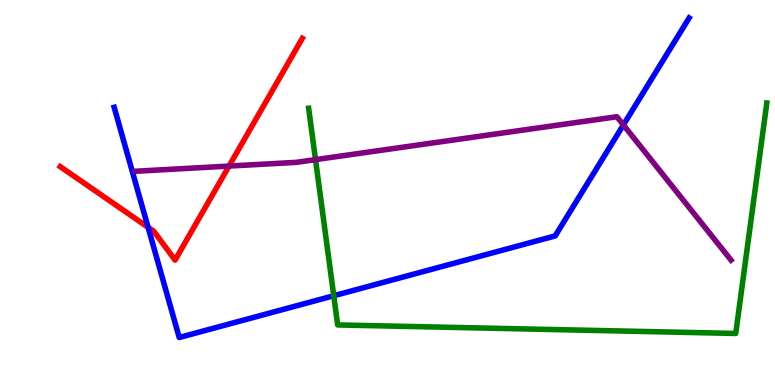[{'lines': ['blue', 'red'], 'intersections': [{'x': 1.91, 'y': 4.1}]}, {'lines': ['green', 'red'], 'intersections': []}, {'lines': ['purple', 'red'], 'intersections': [{'x': 2.96, 'y': 5.69}]}, {'lines': ['blue', 'green'], 'intersections': [{'x': 4.31, 'y': 2.32}]}, {'lines': ['blue', 'purple'], 'intersections': [{'x': 8.04, 'y': 6.76}]}, {'lines': ['green', 'purple'], 'intersections': [{'x': 4.07, 'y': 5.85}]}]